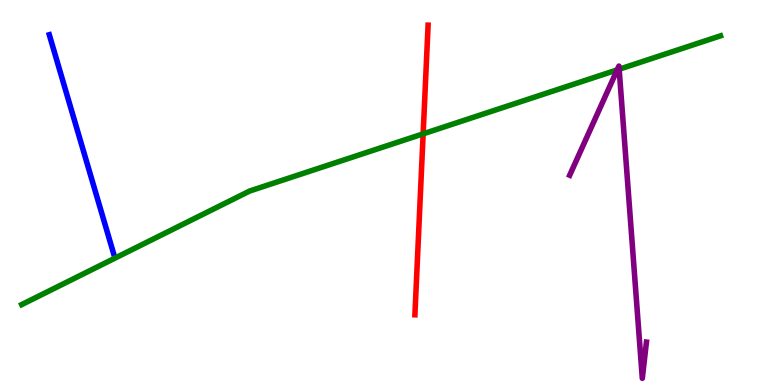[{'lines': ['blue', 'red'], 'intersections': []}, {'lines': ['green', 'red'], 'intersections': [{'x': 5.46, 'y': 6.52}]}, {'lines': ['purple', 'red'], 'intersections': []}, {'lines': ['blue', 'green'], 'intersections': []}, {'lines': ['blue', 'purple'], 'intersections': []}, {'lines': ['green', 'purple'], 'intersections': [{'x': 7.96, 'y': 8.18}, {'x': 7.99, 'y': 8.2}]}]